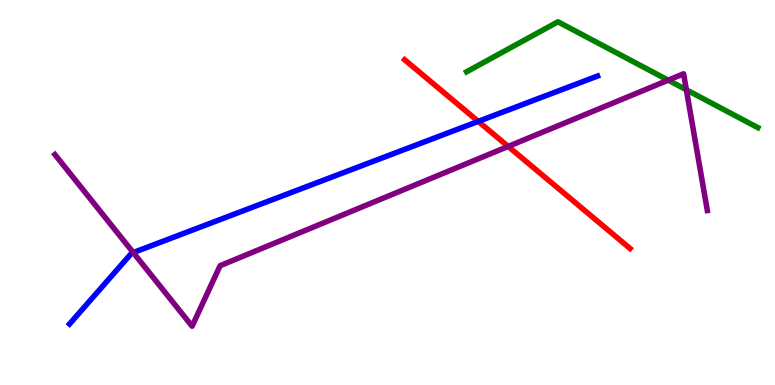[{'lines': ['blue', 'red'], 'intersections': [{'x': 6.17, 'y': 6.85}]}, {'lines': ['green', 'red'], 'intersections': []}, {'lines': ['purple', 'red'], 'intersections': [{'x': 6.56, 'y': 6.2}]}, {'lines': ['blue', 'green'], 'intersections': []}, {'lines': ['blue', 'purple'], 'intersections': [{'x': 1.72, 'y': 3.44}]}, {'lines': ['green', 'purple'], 'intersections': [{'x': 8.62, 'y': 7.92}, {'x': 8.86, 'y': 7.67}]}]